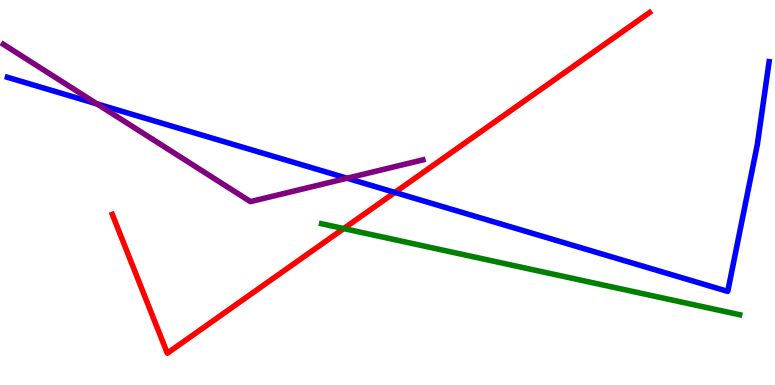[{'lines': ['blue', 'red'], 'intersections': [{'x': 5.1, 'y': 5.0}]}, {'lines': ['green', 'red'], 'intersections': [{'x': 4.44, 'y': 4.06}]}, {'lines': ['purple', 'red'], 'intersections': []}, {'lines': ['blue', 'green'], 'intersections': []}, {'lines': ['blue', 'purple'], 'intersections': [{'x': 1.25, 'y': 7.3}, {'x': 4.48, 'y': 5.37}]}, {'lines': ['green', 'purple'], 'intersections': []}]